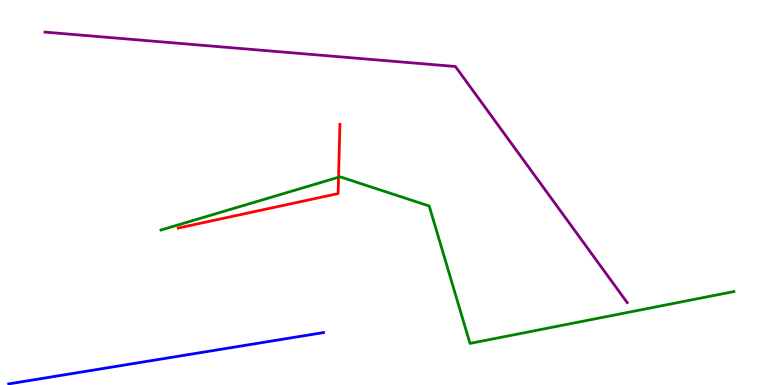[{'lines': ['blue', 'red'], 'intersections': []}, {'lines': ['green', 'red'], 'intersections': [{'x': 4.37, 'y': 5.4}]}, {'lines': ['purple', 'red'], 'intersections': []}, {'lines': ['blue', 'green'], 'intersections': []}, {'lines': ['blue', 'purple'], 'intersections': []}, {'lines': ['green', 'purple'], 'intersections': []}]